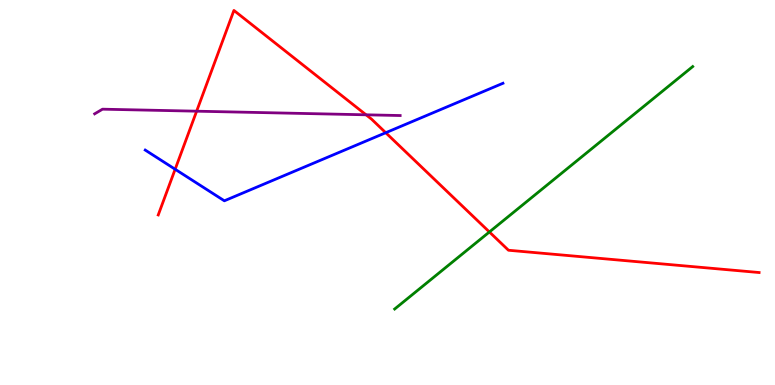[{'lines': ['blue', 'red'], 'intersections': [{'x': 2.26, 'y': 5.6}, {'x': 4.98, 'y': 6.55}]}, {'lines': ['green', 'red'], 'intersections': [{'x': 6.31, 'y': 3.97}]}, {'lines': ['purple', 'red'], 'intersections': [{'x': 2.54, 'y': 7.11}, {'x': 4.72, 'y': 7.02}]}, {'lines': ['blue', 'green'], 'intersections': []}, {'lines': ['blue', 'purple'], 'intersections': []}, {'lines': ['green', 'purple'], 'intersections': []}]